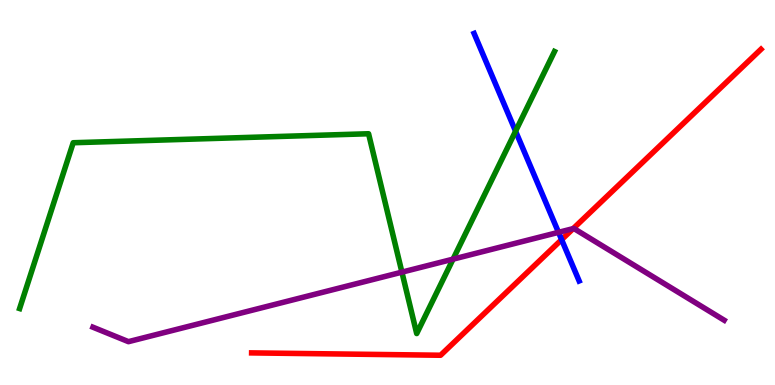[{'lines': ['blue', 'red'], 'intersections': [{'x': 7.25, 'y': 3.78}]}, {'lines': ['green', 'red'], 'intersections': []}, {'lines': ['purple', 'red'], 'intersections': [{'x': 7.4, 'y': 4.06}]}, {'lines': ['blue', 'green'], 'intersections': [{'x': 6.65, 'y': 6.59}]}, {'lines': ['blue', 'purple'], 'intersections': [{'x': 7.21, 'y': 3.97}]}, {'lines': ['green', 'purple'], 'intersections': [{'x': 5.19, 'y': 2.93}, {'x': 5.85, 'y': 3.27}]}]